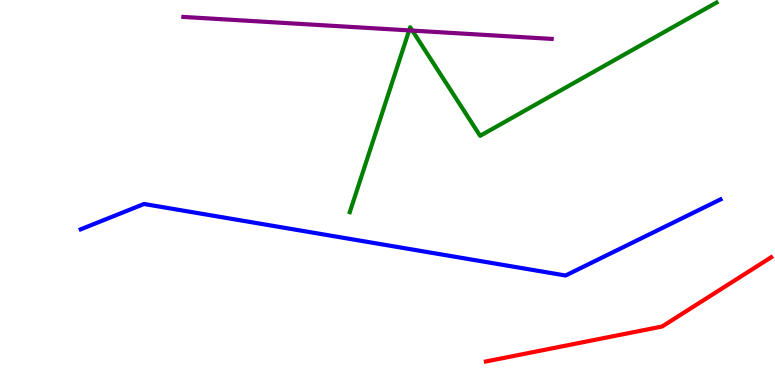[{'lines': ['blue', 'red'], 'intersections': []}, {'lines': ['green', 'red'], 'intersections': []}, {'lines': ['purple', 'red'], 'intersections': []}, {'lines': ['blue', 'green'], 'intersections': []}, {'lines': ['blue', 'purple'], 'intersections': []}, {'lines': ['green', 'purple'], 'intersections': [{'x': 5.28, 'y': 9.21}, {'x': 5.32, 'y': 9.21}]}]